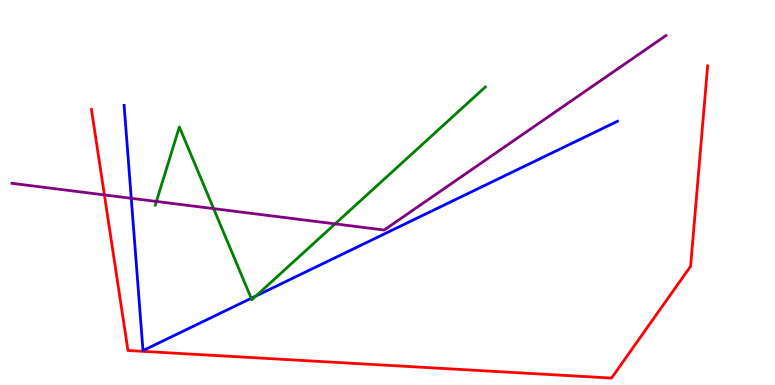[{'lines': ['blue', 'red'], 'intersections': []}, {'lines': ['green', 'red'], 'intersections': []}, {'lines': ['purple', 'red'], 'intersections': [{'x': 1.35, 'y': 4.94}]}, {'lines': ['blue', 'green'], 'intersections': [{'x': 3.24, 'y': 2.25}, {'x': 3.3, 'y': 2.31}]}, {'lines': ['blue', 'purple'], 'intersections': [{'x': 1.69, 'y': 4.85}]}, {'lines': ['green', 'purple'], 'intersections': [{'x': 2.02, 'y': 4.77}, {'x': 2.76, 'y': 4.58}, {'x': 4.32, 'y': 4.19}]}]